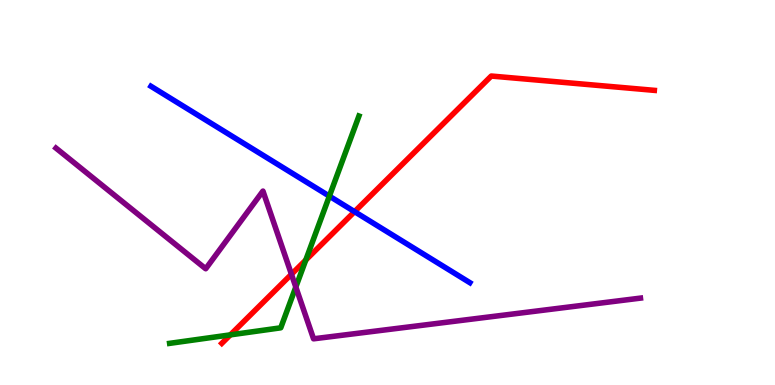[{'lines': ['blue', 'red'], 'intersections': [{'x': 4.58, 'y': 4.5}]}, {'lines': ['green', 'red'], 'intersections': [{'x': 2.97, 'y': 1.3}, {'x': 3.95, 'y': 3.25}]}, {'lines': ['purple', 'red'], 'intersections': [{'x': 3.76, 'y': 2.88}]}, {'lines': ['blue', 'green'], 'intersections': [{'x': 4.25, 'y': 4.91}]}, {'lines': ['blue', 'purple'], 'intersections': []}, {'lines': ['green', 'purple'], 'intersections': [{'x': 3.82, 'y': 2.54}]}]